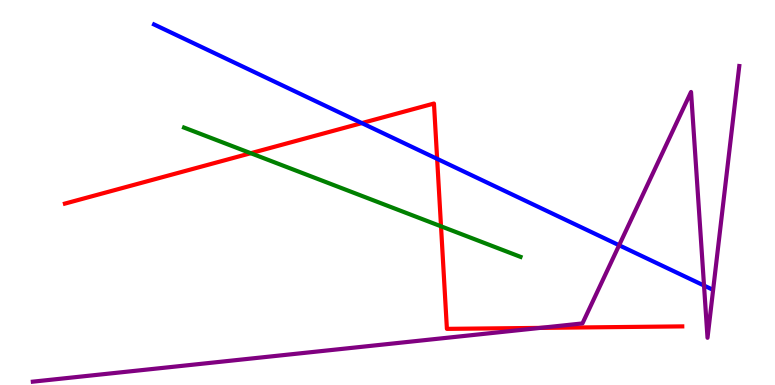[{'lines': ['blue', 'red'], 'intersections': [{'x': 4.67, 'y': 6.8}, {'x': 5.64, 'y': 5.87}]}, {'lines': ['green', 'red'], 'intersections': [{'x': 3.24, 'y': 6.02}, {'x': 5.69, 'y': 4.12}]}, {'lines': ['purple', 'red'], 'intersections': [{'x': 6.97, 'y': 1.48}]}, {'lines': ['blue', 'green'], 'intersections': []}, {'lines': ['blue', 'purple'], 'intersections': [{'x': 7.99, 'y': 3.63}, {'x': 9.08, 'y': 2.58}]}, {'lines': ['green', 'purple'], 'intersections': []}]